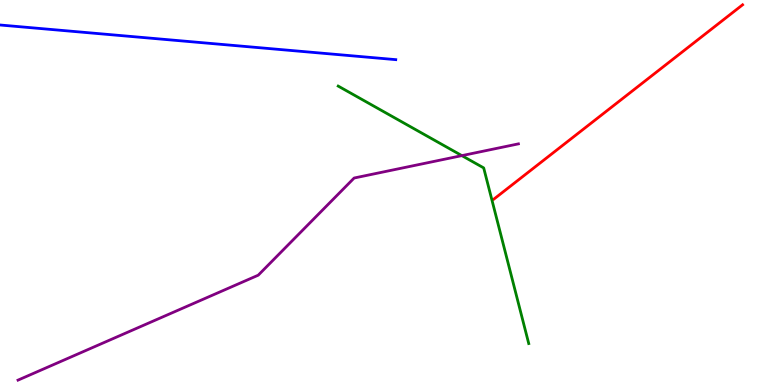[{'lines': ['blue', 'red'], 'intersections': []}, {'lines': ['green', 'red'], 'intersections': []}, {'lines': ['purple', 'red'], 'intersections': []}, {'lines': ['blue', 'green'], 'intersections': []}, {'lines': ['blue', 'purple'], 'intersections': []}, {'lines': ['green', 'purple'], 'intersections': [{'x': 5.96, 'y': 5.96}]}]